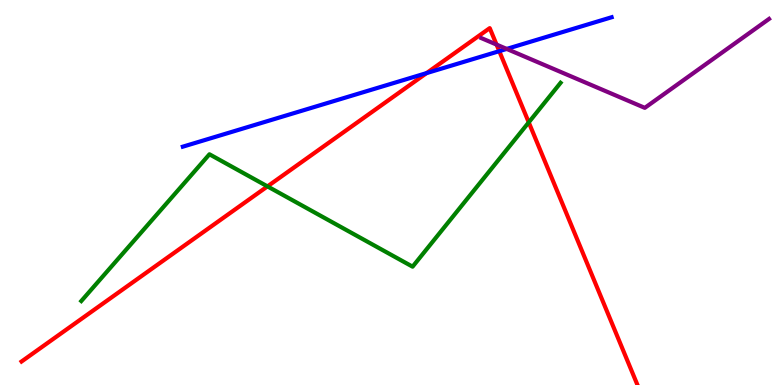[{'lines': ['blue', 'red'], 'intersections': [{'x': 5.5, 'y': 8.1}, {'x': 6.44, 'y': 8.67}]}, {'lines': ['green', 'red'], 'intersections': [{'x': 3.45, 'y': 5.16}, {'x': 6.82, 'y': 6.82}]}, {'lines': ['purple', 'red'], 'intersections': [{'x': 6.41, 'y': 8.84}]}, {'lines': ['blue', 'green'], 'intersections': []}, {'lines': ['blue', 'purple'], 'intersections': [{'x': 6.54, 'y': 8.73}]}, {'lines': ['green', 'purple'], 'intersections': []}]